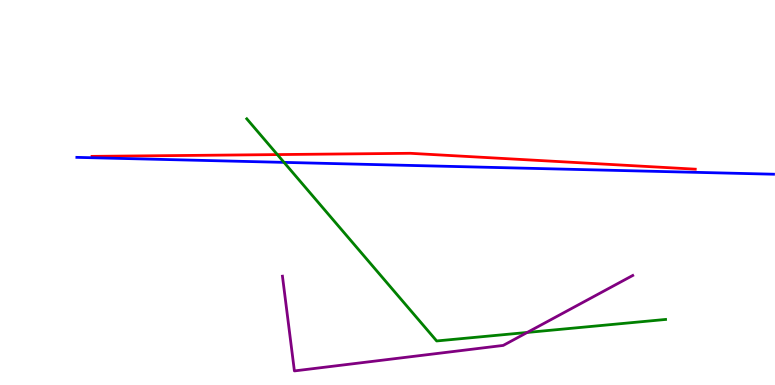[{'lines': ['blue', 'red'], 'intersections': []}, {'lines': ['green', 'red'], 'intersections': [{'x': 3.58, 'y': 5.98}]}, {'lines': ['purple', 'red'], 'intersections': []}, {'lines': ['blue', 'green'], 'intersections': [{'x': 3.66, 'y': 5.78}]}, {'lines': ['blue', 'purple'], 'intersections': []}, {'lines': ['green', 'purple'], 'intersections': [{'x': 6.8, 'y': 1.37}]}]